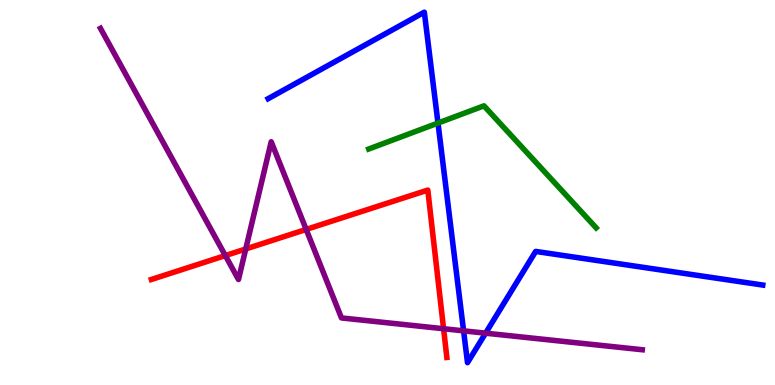[{'lines': ['blue', 'red'], 'intersections': []}, {'lines': ['green', 'red'], 'intersections': []}, {'lines': ['purple', 'red'], 'intersections': [{'x': 2.91, 'y': 3.36}, {'x': 3.17, 'y': 3.53}, {'x': 3.95, 'y': 4.04}, {'x': 5.72, 'y': 1.46}]}, {'lines': ['blue', 'green'], 'intersections': [{'x': 5.65, 'y': 6.8}]}, {'lines': ['blue', 'purple'], 'intersections': [{'x': 5.98, 'y': 1.41}, {'x': 6.27, 'y': 1.35}]}, {'lines': ['green', 'purple'], 'intersections': []}]